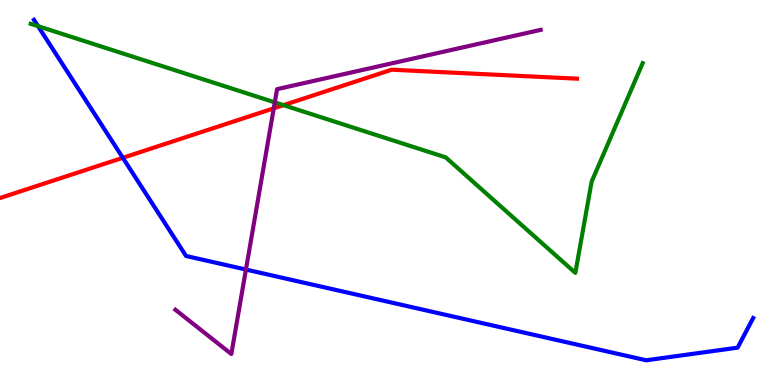[{'lines': ['blue', 'red'], 'intersections': [{'x': 1.58, 'y': 5.9}]}, {'lines': ['green', 'red'], 'intersections': [{'x': 3.66, 'y': 7.27}]}, {'lines': ['purple', 'red'], 'intersections': [{'x': 3.53, 'y': 7.19}]}, {'lines': ['blue', 'green'], 'intersections': [{'x': 0.49, 'y': 9.32}]}, {'lines': ['blue', 'purple'], 'intersections': [{'x': 3.17, 'y': 3.0}]}, {'lines': ['green', 'purple'], 'intersections': [{'x': 3.55, 'y': 7.34}]}]